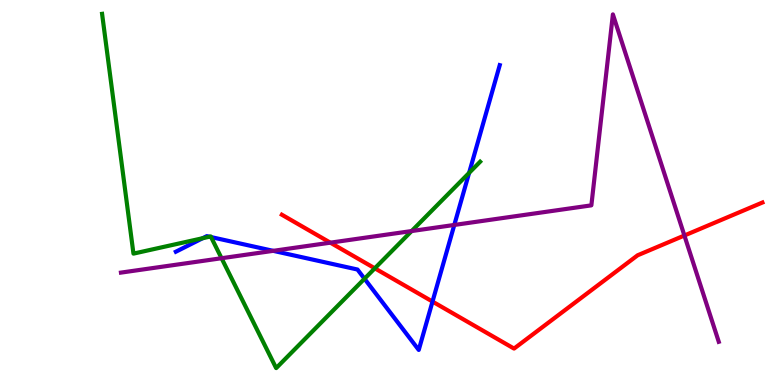[{'lines': ['blue', 'red'], 'intersections': [{'x': 5.58, 'y': 2.17}]}, {'lines': ['green', 'red'], 'intersections': [{'x': 4.84, 'y': 3.03}]}, {'lines': ['purple', 'red'], 'intersections': [{'x': 4.26, 'y': 3.7}, {'x': 8.83, 'y': 3.88}]}, {'lines': ['blue', 'green'], 'intersections': [{'x': 2.61, 'y': 3.81}, {'x': 2.7, 'y': 3.85}, {'x': 2.72, 'y': 3.84}, {'x': 4.7, 'y': 2.76}, {'x': 6.05, 'y': 5.51}]}, {'lines': ['blue', 'purple'], 'intersections': [{'x': 3.53, 'y': 3.48}, {'x': 5.86, 'y': 4.16}]}, {'lines': ['green', 'purple'], 'intersections': [{'x': 2.86, 'y': 3.29}, {'x': 5.31, 'y': 4.0}]}]